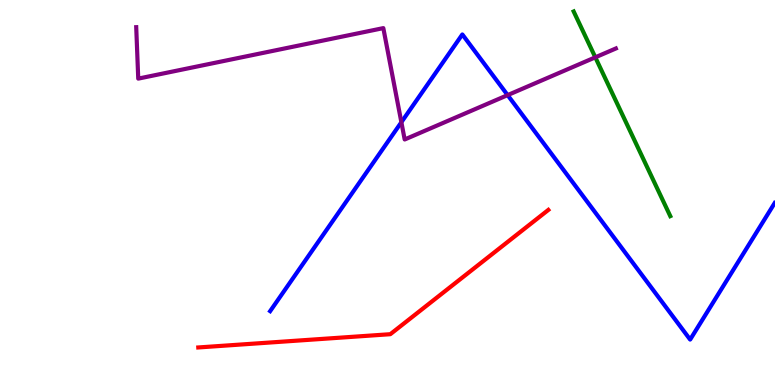[{'lines': ['blue', 'red'], 'intersections': []}, {'lines': ['green', 'red'], 'intersections': []}, {'lines': ['purple', 'red'], 'intersections': []}, {'lines': ['blue', 'green'], 'intersections': []}, {'lines': ['blue', 'purple'], 'intersections': [{'x': 5.18, 'y': 6.83}, {'x': 6.55, 'y': 7.53}]}, {'lines': ['green', 'purple'], 'intersections': [{'x': 7.68, 'y': 8.51}]}]